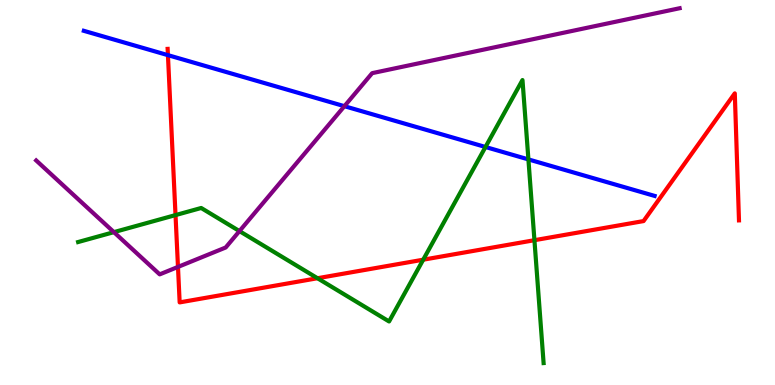[{'lines': ['blue', 'red'], 'intersections': [{'x': 2.17, 'y': 8.57}]}, {'lines': ['green', 'red'], 'intersections': [{'x': 2.26, 'y': 4.41}, {'x': 4.1, 'y': 2.77}, {'x': 5.46, 'y': 3.25}, {'x': 6.9, 'y': 3.76}]}, {'lines': ['purple', 'red'], 'intersections': [{'x': 2.3, 'y': 3.07}]}, {'lines': ['blue', 'green'], 'intersections': [{'x': 6.26, 'y': 6.18}, {'x': 6.82, 'y': 5.86}]}, {'lines': ['blue', 'purple'], 'intersections': [{'x': 4.44, 'y': 7.24}]}, {'lines': ['green', 'purple'], 'intersections': [{'x': 1.47, 'y': 3.97}, {'x': 3.09, 'y': 4.0}]}]